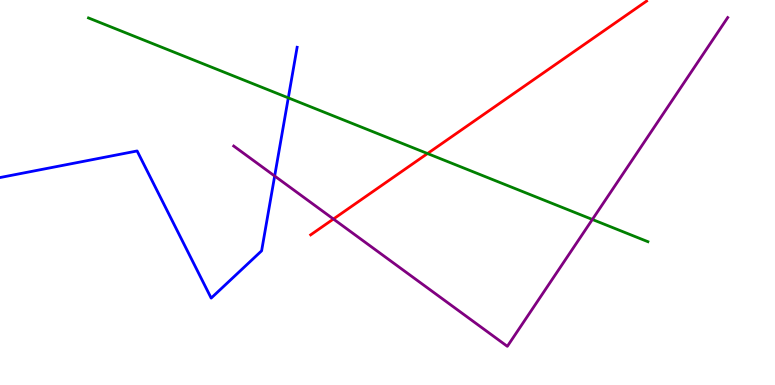[{'lines': ['blue', 'red'], 'intersections': []}, {'lines': ['green', 'red'], 'intersections': [{'x': 5.52, 'y': 6.01}]}, {'lines': ['purple', 'red'], 'intersections': [{'x': 4.3, 'y': 4.31}]}, {'lines': ['blue', 'green'], 'intersections': [{'x': 3.72, 'y': 7.46}]}, {'lines': ['blue', 'purple'], 'intersections': [{'x': 3.54, 'y': 5.43}]}, {'lines': ['green', 'purple'], 'intersections': [{'x': 7.64, 'y': 4.3}]}]